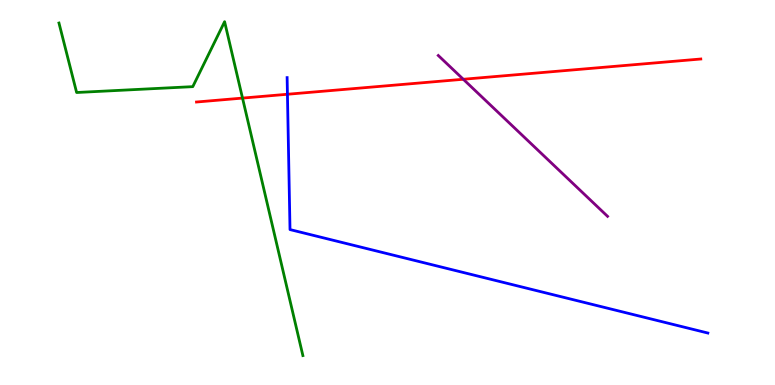[{'lines': ['blue', 'red'], 'intersections': [{'x': 3.71, 'y': 7.55}]}, {'lines': ['green', 'red'], 'intersections': [{'x': 3.13, 'y': 7.45}]}, {'lines': ['purple', 'red'], 'intersections': [{'x': 5.98, 'y': 7.94}]}, {'lines': ['blue', 'green'], 'intersections': []}, {'lines': ['blue', 'purple'], 'intersections': []}, {'lines': ['green', 'purple'], 'intersections': []}]